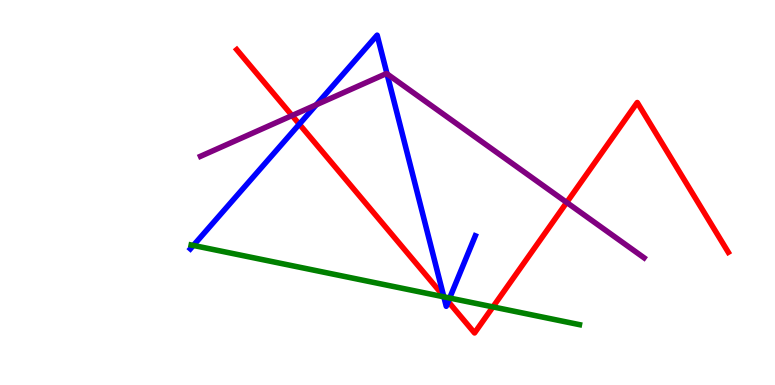[{'lines': ['blue', 'red'], 'intersections': [{'x': 3.86, 'y': 6.77}, {'x': 5.72, 'y': 2.31}, {'x': 5.78, 'y': 2.17}]}, {'lines': ['green', 'red'], 'intersections': [{'x': 5.73, 'y': 2.29}, {'x': 6.36, 'y': 2.03}]}, {'lines': ['purple', 'red'], 'intersections': [{'x': 3.77, 'y': 7.0}, {'x': 7.31, 'y': 4.74}]}, {'lines': ['blue', 'green'], 'intersections': [{'x': 2.5, 'y': 3.62}, {'x': 5.73, 'y': 2.29}, {'x': 5.8, 'y': 2.26}]}, {'lines': ['blue', 'purple'], 'intersections': [{'x': 4.08, 'y': 7.28}, {'x': 4.99, 'y': 8.08}]}, {'lines': ['green', 'purple'], 'intersections': []}]